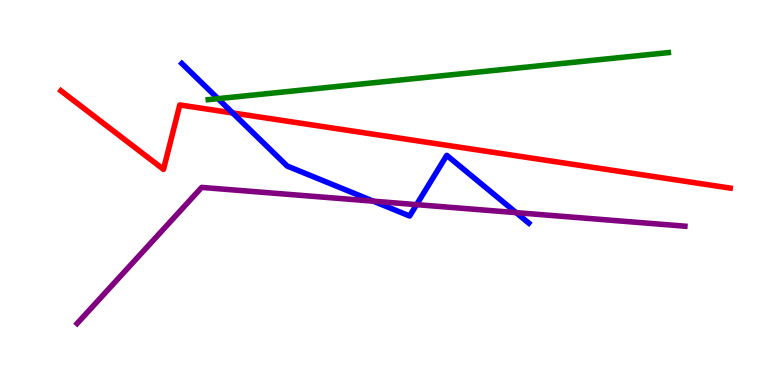[{'lines': ['blue', 'red'], 'intersections': [{'x': 3.0, 'y': 7.07}]}, {'lines': ['green', 'red'], 'intersections': []}, {'lines': ['purple', 'red'], 'intersections': []}, {'lines': ['blue', 'green'], 'intersections': [{'x': 2.81, 'y': 7.44}]}, {'lines': ['blue', 'purple'], 'intersections': [{'x': 4.82, 'y': 4.77}, {'x': 5.38, 'y': 4.68}, {'x': 6.66, 'y': 4.48}]}, {'lines': ['green', 'purple'], 'intersections': []}]